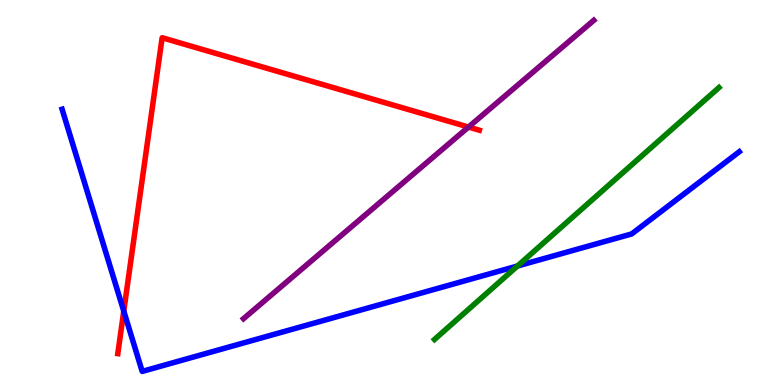[{'lines': ['blue', 'red'], 'intersections': [{'x': 1.6, 'y': 1.92}]}, {'lines': ['green', 'red'], 'intersections': []}, {'lines': ['purple', 'red'], 'intersections': [{'x': 6.05, 'y': 6.7}]}, {'lines': ['blue', 'green'], 'intersections': [{'x': 6.68, 'y': 3.09}]}, {'lines': ['blue', 'purple'], 'intersections': []}, {'lines': ['green', 'purple'], 'intersections': []}]